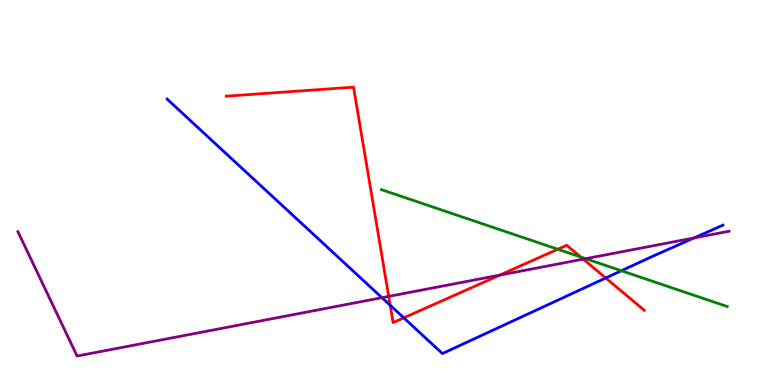[{'lines': ['blue', 'red'], 'intersections': [{'x': 5.03, 'y': 2.07}, {'x': 5.21, 'y': 1.74}, {'x': 7.82, 'y': 2.78}]}, {'lines': ['green', 'red'], 'intersections': [{'x': 7.2, 'y': 3.53}, {'x': 7.49, 'y': 3.33}]}, {'lines': ['purple', 'red'], 'intersections': [{'x': 5.02, 'y': 2.3}, {'x': 6.45, 'y': 2.85}, {'x': 7.53, 'y': 3.27}]}, {'lines': ['blue', 'green'], 'intersections': [{'x': 8.02, 'y': 2.97}]}, {'lines': ['blue', 'purple'], 'intersections': [{'x': 4.93, 'y': 2.27}, {'x': 8.96, 'y': 3.82}]}, {'lines': ['green', 'purple'], 'intersections': [{'x': 7.56, 'y': 3.28}]}]